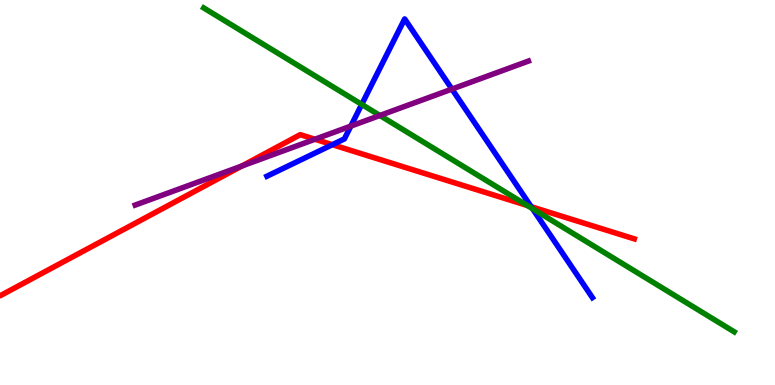[{'lines': ['blue', 'red'], 'intersections': [{'x': 4.29, 'y': 6.24}, {'x': 6.85, 'y': 4.63}]}, {'lines': ['green', 'red'], 'intersections': [{'x': 6.8, 'y': 4.66}]}, {'lines': ['purple', 'red'], 'intersections': [{'x': 3.12, 'y': 5.69}, {'x': 4.06, 'y': 6.38}]}, {'lines': ['blue', 'green'], 'intersections': [{'x': 4.67, 'y': 7.29}, {'x': 6.87, 'y': 4.58}]}, {'lines': ['blue', 'purple'], 'intersections': [{'x': 4.53, 'y': 6.72}, {'x': 5.83, 'y': 7.69}]}, {'lines': ['green', 'purple'], 'intersections': [{'x': 4.9, 'y': 7.0}]}]